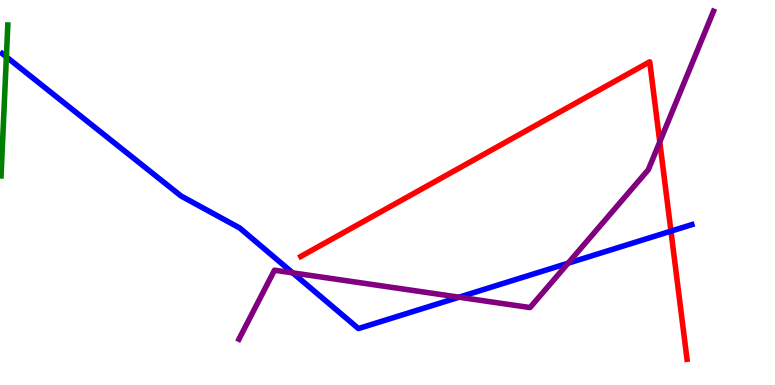[{'lines': ['blue', 'red'], 'intersections': [{'x': 8.66, 'y': 4.0}]}, {'lines': ['green', 'red'], 'intersections': []}, {'lines': ['purple', 'red'], 'intersections': [{'x': 8.51, 'y': 6.31}]}, {'lines': ['blue', 'green'], 'intersections': [{'x': 0.0823, 'y': 8.52}]}, {'lines': ['blue', 'purple'], 'intersections': [{'x': 3.78, 'y': 2.91}, {'x': 5.92, 'y': 2.28}, {'x': 7.33, 'y': 3.16}]}, {'lines': ['green', 'purple'], 'intersections': []}]